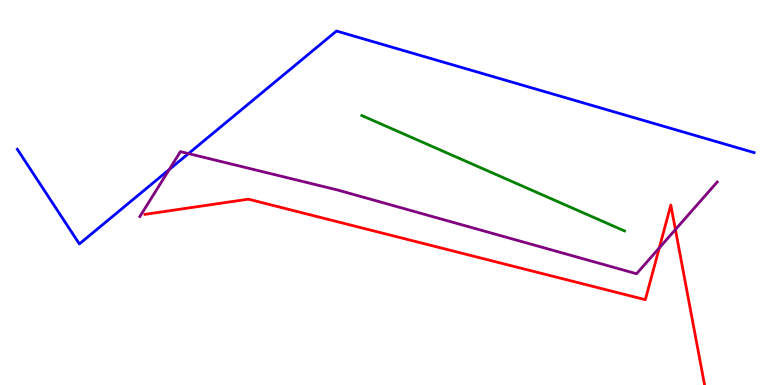[{'lines': ['blue', 'red'], 'intersections': []}, {'lines': ['green', 'red'], 'intersections': []}, {'lines': ['purple', 'red'], 'intersections': [{'x': 8.51, 'y': 3.56}, {'x': 8.72, 'y': 4.04}]}, {'lines': ['blue', 'green'], 'intersections': []}, {'lines': ['blue', 'purple'], 'intersections': [{'x': 2.18, 'y': 5.6}, {'x': 2.43, 'y': 6.01}]}, {'lines': ['green', 'purple'], 'intersections': []}]